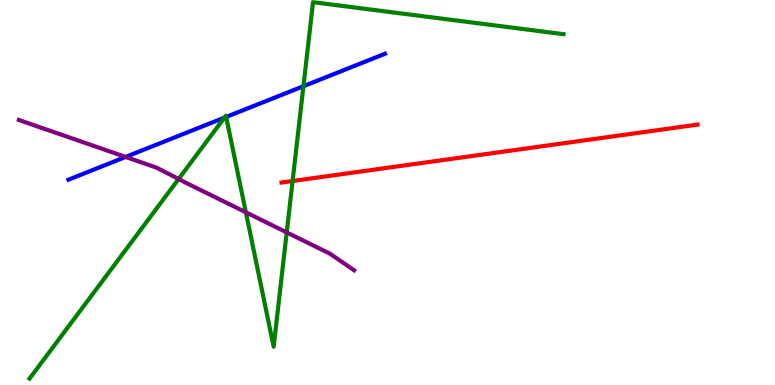[{'lines': ['blue', 'red'], 'intersections': []}, {'lines': ['green', 'red'], 'intersections': [{'x': 3.78, 'y': 5.3}]}, {'lines': ['purple', 'red'], 'intersections': []}, {'lines': ['blue', 'green'], 'intersections': [{'x': 2.9, 'y': 6.94}, {'x': 2.92, 'y': 6.96}, {'x': 3.92, 'y': 7.76}]}, {'lines': ['blue', 'purple'], 'intersections': [{'x': 1.62, 'y': 5.92}]}, {'lines': ['green', 'purple'], 'intersections': [{'x': 2.3, 'y': 5.35}, {'x': 3.17, 'y': 4.49}, {'x': 3.7, 'y': 3.96}]}]